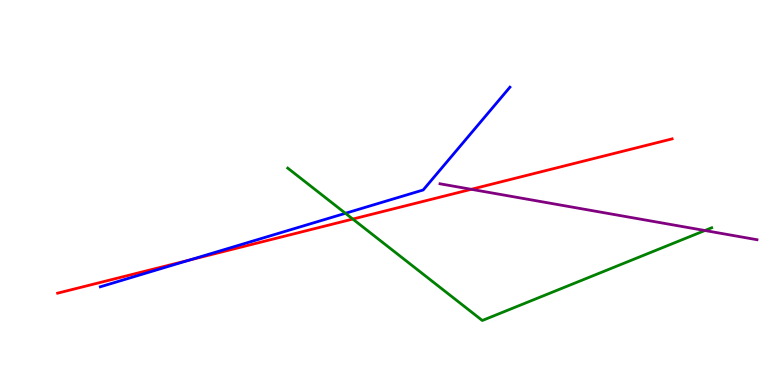[{'lines': ['blue', 'red'], 'intersections': [{'x': 2.44, 'y': 3.24}]}, {'lines': ['green', 'red'], 'intersections': [{'x': 4.55, 'y': 4.31}]}, {'lines': ['purple', 'red'], 'intersections': [{'x': 6.08, 'y': 5.08}]}, {'lines': ['blue', 'green'], 'intersections': [{'x': 4.46, 'y': 4.46}]}, {'lines': ['blue', 'purple'], 'intersections': []}, {'lines': ['green', 'purple'], 'intersections': [{'x': 9.1, 'y': 4.01}]}]